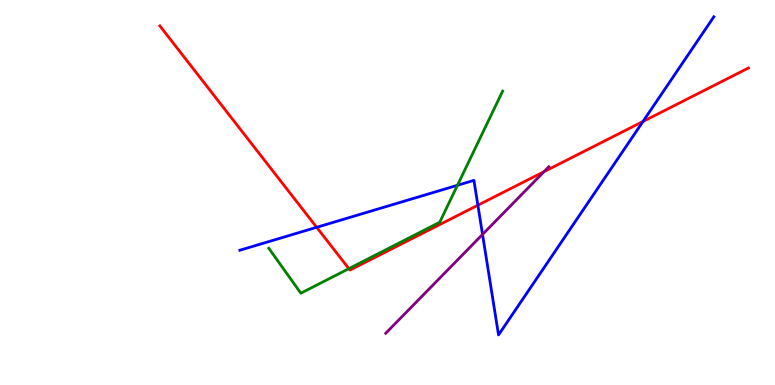[{'lines': ['blue', 'red'], 'intersections': [{'x': 4.09, 'y': 4.1}, {'x': 6.17, 'y': 4.67}, {'x': 8.3, 'y': 6.84}]}, {'lines': ['green', 'red'], 'intersections': [{'x': 4.5, 'y': 3.02}]}, {'lines': ['purple', 'red'], 'intersections': [{'x': 7.02, 'y': 5.54}]}, {'lines': ['blue', 'green'], 'intersections': [{'x': 5.9, 'y': 5.19}]}, {'lines': ['blue', 'purple'], 'intersections': [{'x': 6.23, 'y': 3.91}]}, {'lines': ['green', 'purple'], 'intersections': []}]